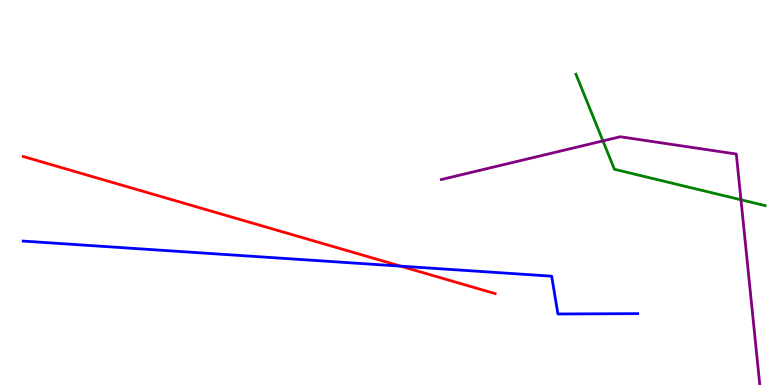[{'lines': ['blue', 'red'], 'intersections': [{'x': 5.17, 'y': 3.09}]}, {'lines': ['green', 'red'], 'intersections': []}, {'lines': ['purple', 'red'], 'intersections': []}, {'lines': ['blue', 'green'], 'intersections': []}, {'lines': ['blue', 'purple'], 'intersections': []}, {'lines': ['green', 'purple'], 'intersections': [{'x': 7.78, 'y': 6.34}, {'x': 9.56, 'y': 4.81}]}]